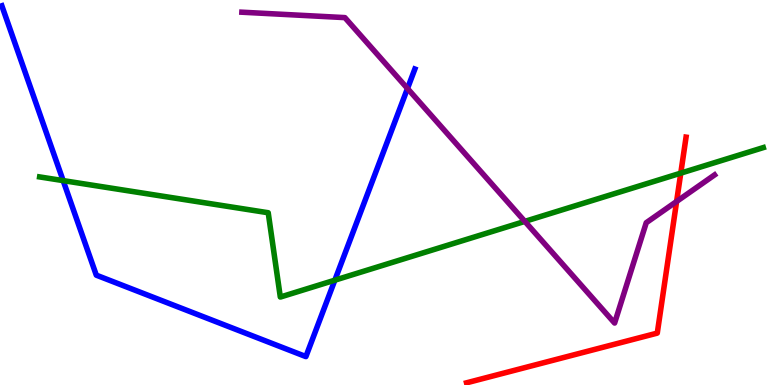[{'lines': ['blue', 'red'], 'intersections': []}, {'lines': ['green', 'red'], 'intersections': [{'x': 8.78, 'y': 5.5}]}, {'lines': ['purple', 'red'], 'intersections': [{'x': 8.73, 'y': 4.77}]}, {'lines': ['blue', 'green'], 'intersections': [{'x': 0.815, 'y': 5.31}, {'x': 4.32, 'y': 2.72}]}, {'lines': ['blue', 'purple'], 'intersections': [{'x': 5.26, 'y': 7.7}]}, {'lines': ['green', 'purple'], 'intersections': [{'x': 6.77, 'y': 4.25}]}]